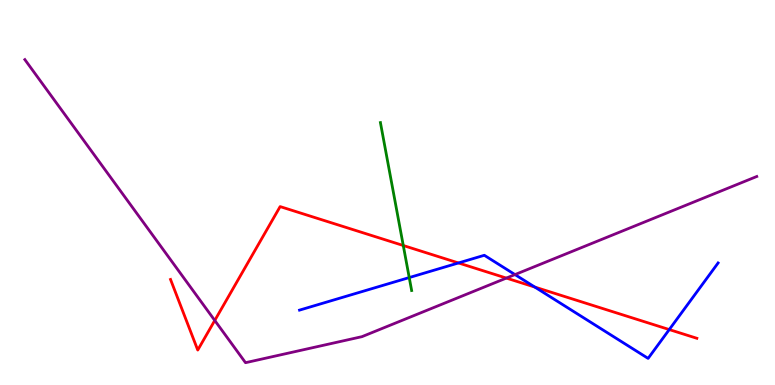[{'lines': ['blue', 'red'], 'intersections': [{'x': 5.92, 'y': 3.17}, {'x': 6.9, 'y': 2.54}, {'x': 8.64, 'y': 1.44}]}, {'lines': ['green', 'red'], 'intersections': [{'x': 5.2, 'y': 3.62}]}, {'lines': ['purple', 'red'], 'intersections': [{'x': 2.77, 'y': 1.68}, {'x': 6.53, 'y': 2.78}]}, {'lines': ['blue', 'green'], 'intersections': [{'x': 5.28, 'y': 2.79}]}, {'lines': ['blue', 'purple'], 'intersections': [{'x': 6.64, 'y': 2.87}]}, {'lines': ['green', 'purple'], 'intersections': []}]